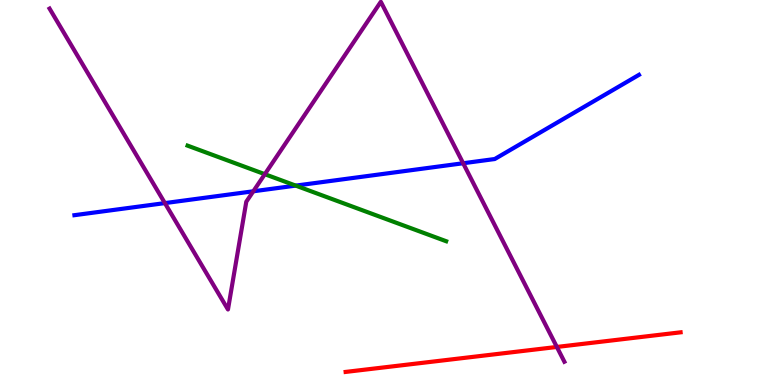[{'lines': ['blue', 'red'], 'intersections': []}, {'lines': ['green', 'red'], 'intersections': []}, {'lines': ['purple', 'red'], 'intersections': [{'x': 7.19, 'y': 0.988}]}, {'lines': ['blue', 'green'], 'intersections': [{'x': 3.82, 'y': 5.18}]}, {'lines': ['blue', 'purple'], 'intersections': [{'x': 2.13, 'y': 4.72}, {'x': 3.27, 'y': 5.03}, {'x': 5.98, 'y': 5.76}]}, {'lines': ['green', 'purple'], 'intersections': [{'x': 3.42, 'y': 5.48}]}]